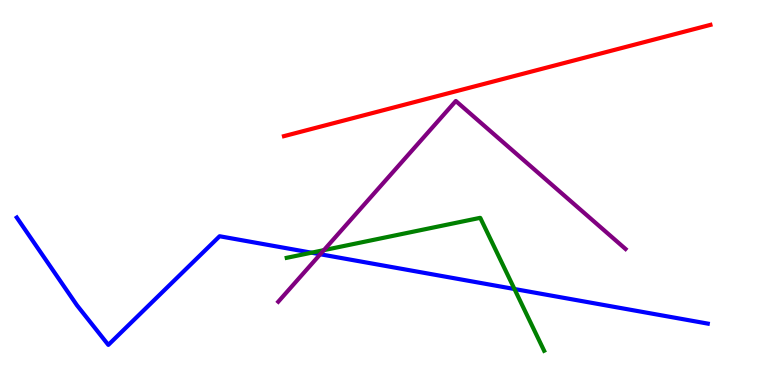[{'lines': ['blue', 'red'], 'intersections': []}, {'lines': ['green', 'red'], 'intersections': []}, {'lines': ['purple', 'red'], 'intersections': []}, {'lines': ['blue', 'green'], 'intersections': [{'x': 4.02, 'y': 3.44}, {'x': 6.64, 'y': 2.49}]}, {'lines': ['blue', 'purple'], 'intersections': [{'x': 4.13, 'y': 3.4}]}, {'lines': ['green', 'purple'], 'intersections': [{'x': 4.18, 'y': 3.5}]}]